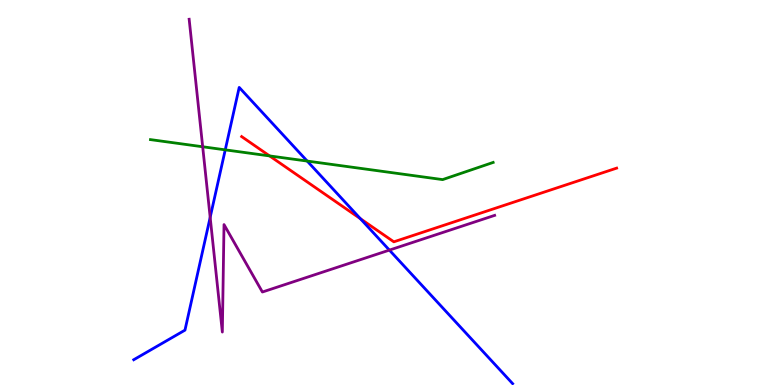[{'lines': ['blue', 'red'], 'intersections': [{'x': 4.65, 'y': 4.32}]}, {'lines': ['green', 'red'], 'intersections': [{'x': 3.48, 'y': 5.95}]}, {'lines': ['purple', 'red'], 'intersections': []}, {'lines': ['blue', 'green'], 'intersections': [{'x': 2.91, 'y': 6.11}, {'x': 3.96, 'y': 5.82}]}, {'lines': ['blue', 'purple'], 'intersections': [{'x': 2.71, 'y': 4.35}, {'x': 5.02, 'y': 3.5}]}, {'lines': ['green', 'purple'], 'intersections': [{'x': 2.62, 'y': 6.19}]}]